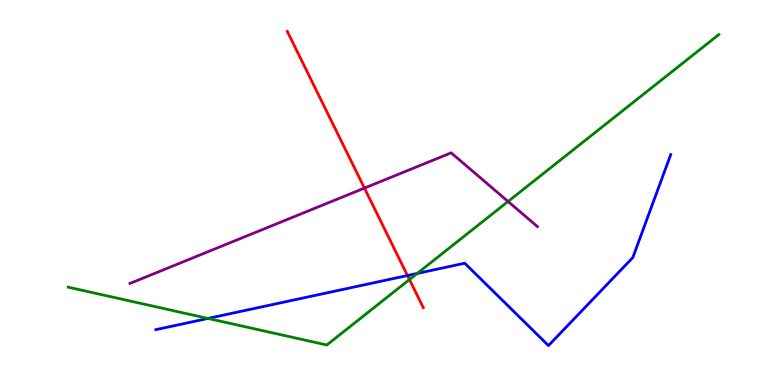[{'lines': ['blue', 'red'], 'intersections': [{'x': 5.26, 'y': 2.84}]}, {'lines': ['green', 'red'], 'intersections': [{'x': 5.28, 'y': 2.74}]}, {'lines': ['purple', 'red'], 'intersections': [{'x': 4.7, 'y': 5.11}]}, {'lines': ['blue', 'green'], 'intersections': [{'x': 2.68, 'y': 1.73}, {'x': 5.38, 'y': 2.9}]}, {'lines': ['blue', 'purple'], 'intersections': []}, {'lines': ['green', 'purple'], 'intersections': [{'x': 6.56, 'y': 4.77}]}]